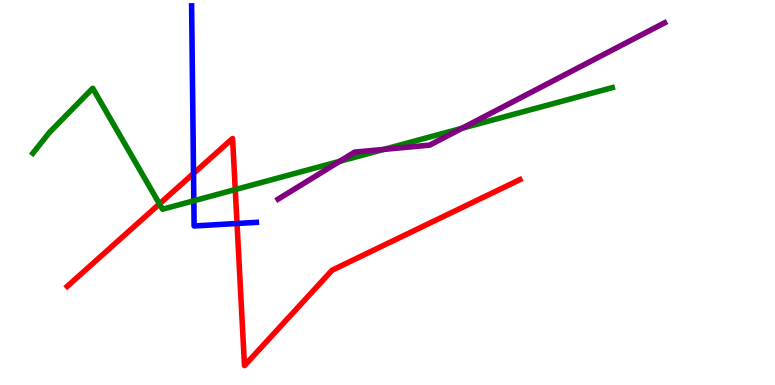[{'lines': ['blue', 'red'], 'intersections': [{'x': 2.5, 'y': 5.5}, {'x': 3.06, 'y': 4.2}]}, {'lines': ['green', 'red'], 'intersections': [{'x': 2.06, 'y': 4.7}, {'x': 3.04, 'y': 5.08}]}, {'lines': ['purple', 'red'], 'intersections': []}, {'lines': ['blue', 'green'], 'intersections': [{'x': 2.5, 'y': 4.79}]}, {'lines': ['blue', 'purple'], 'intersections': []}, {'lines': ['green', 'purple'], 'intersections': [{'x': 4.38, 'y': 5.81}, {'x': 4.95, 'y': 6.12}, {'x': 5.96, 'y': 6.67}]}]